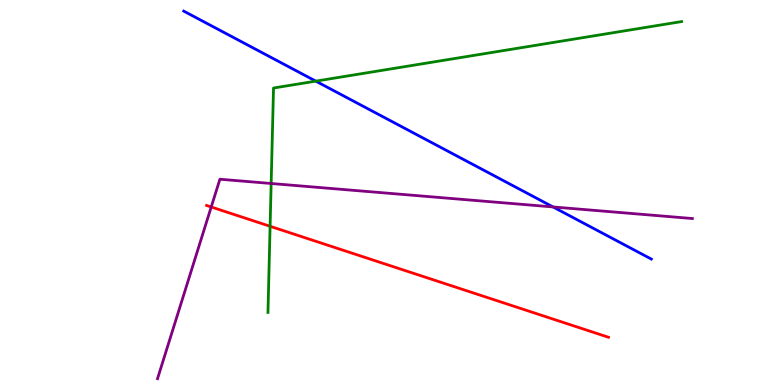[{'lines': ['blue', 'red'], 'intersections': []}, {'lines': ['green', 'red'], 'intersections': [{'x': 3.49, 'y': 4.12}]}, {'lines': ['purple', 'red'], 'intersections': [{'x': 2.73, 'y': 4.62}]}, {'lines': ['blue', 'green'], 'intersections': [{'x': 4.07, 'y': 7.89}]}, {'lines': ['blue', 'purple'], 'intersections': [{'x': 7.14, 'y': 4.62}]}, {'lines': ['green', 'purple'], 'intersections': [{'x': 3.5, 'y': 5.23}]}]